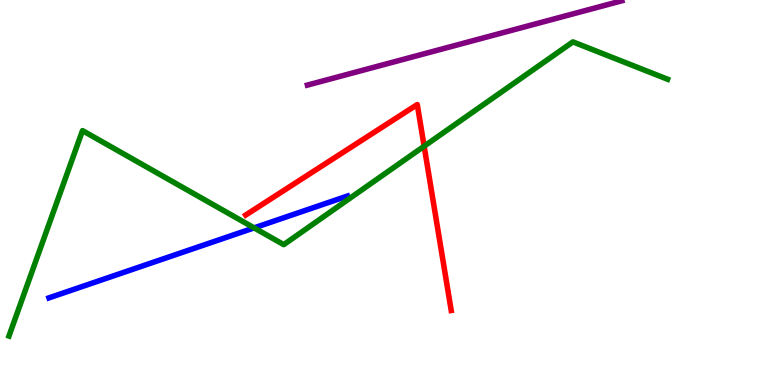[{'lines': ['blue', 'red'], 'intersections': []}, {'lines': ['green', 'red'], 'intersections': [{'x': 5.47, 'y': 6.2}]}, {'lines': ['purple', 'red'], 'intersections': []}, {'lines': ['blue', 'green'], 'intersections': [{'x': 3.28, 'y': 4.08}]}, {'lines': ['blue', 'purple'], 'intersections': []}, {'lines': ['green', 'purple'], 'intersections': []}]